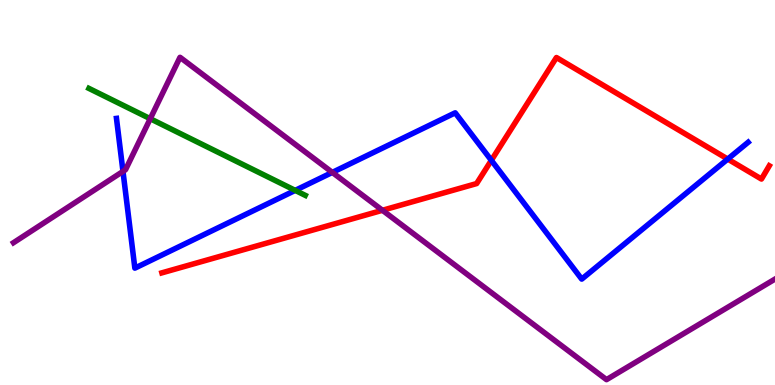[{'lines': ['blue', 'red'], 'intersections': [{'x': 6.34, 'y': 5.84}, {'x': 9.39, 'y': 5.87}]}, {'lines': ['green', 'red'], 'intersections': []}, {'lines': ['purple', 'red'], 'intersections': [{'x': 4.93, 'y': 4.54}]}, {'lines': ['blue', 'green'], 'intersections': [{'x': 3.81, 'y': 5.05}]}, {'lines': ['blue', 'purple'], 'intersections': [{'x': 1.59, 'y': 5.55}, {'x': 4.29, 'y': 5.52}]}, {'lines': ['green', 'purple'], 'intersections': [{'x': 1.94, 'y': 6.92}]}]